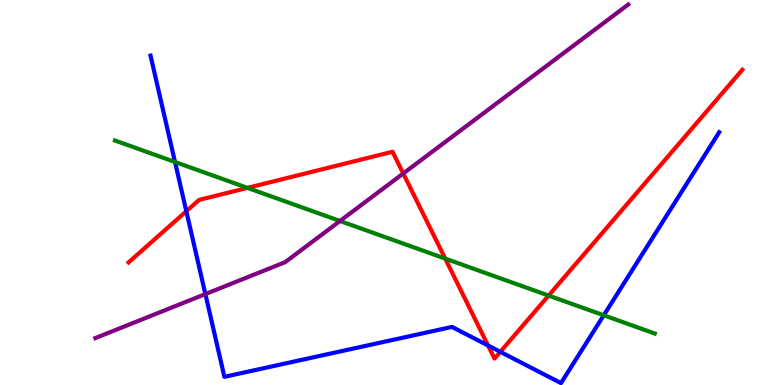[{'lines': ['blue', 'red'], 'intersections': [{'x': 2.4, 'y': 4.51}, {'x': 6.3, 'y': 1.03}, {'x': 6.46, 'y': 0.862}]}, {'lines': ['green', 'red'], 'intersections': [{'x': 3.19, 'y': 5.12}, {'x': 5.74, 'y': 3.28}, {'x': 7.08, 'y': 2.32}]}, {'lines': ['purple', 'red'], 'intersections': [{'x': 5.2, 'y': 5.49}]}, {'lines': ['blue', 'green'], 'intersections': [{'x': 2.26, 'y': 5.79}, {'x': 7.79, 'y': 1.81}]}, {'lines': ['blue', 'purple'], 'intersections': [{'x': 2.65, 'y': 2.36}]}, {'lines': ['green', 'purple'], 'intersections': [{'x': 4.39, 'y': 4.26}]}]